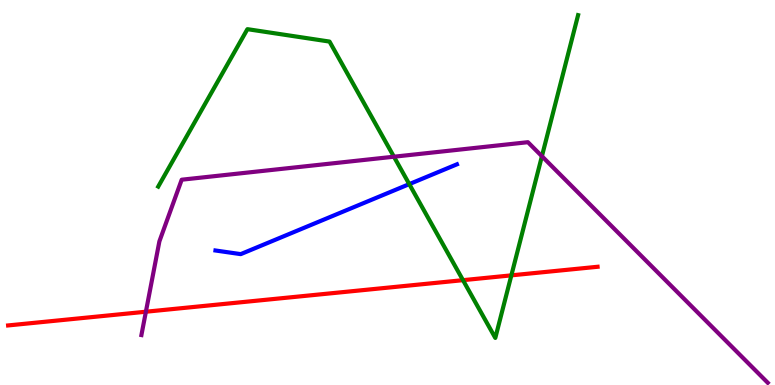[{'lines': ['blue', 'red'], 'intersections': []}, {'lines': ['green', 'red'], 'intersections': [{'x': 5.97, 'y': 2.72}, {'x': 6.6, 'y': 2.85}]}, {'lines': ['purple', 'red'], 'intersections': [{'x': 1.88, 'y': 1.9}]}, {'lines': ['blue', 'green'], 'intersections': [{'x': 5.28, 'y': 5.22}]}, {'lines': ['blue', 'purple'], 'intersections': []}, {'lines': ['green', 'purple'], 'intersections': [{'x': 5.08, 'y': 5.93}, {'x': 6.99, 'y': 5.94}]}]